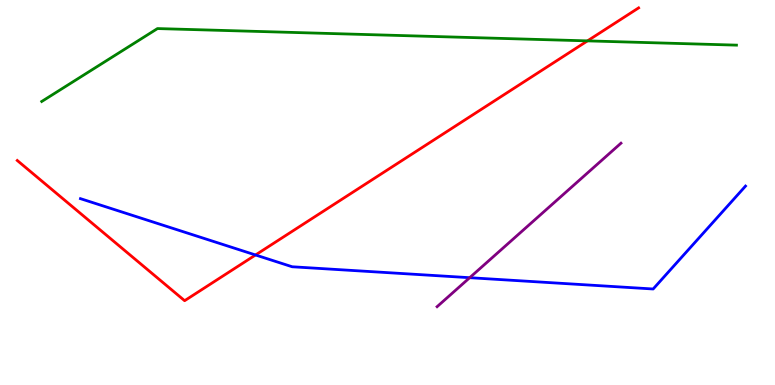[{'lines': ['blue', 'red'], 'intersections': [{'x': 3.3, 'y': 3.38}]}, {'lines': ['green', 'red'], 'intersections': [{'x': 7.58, 'y': 8.94}]}, {'lines': ['purple', 'red'], 'intersections': []}, {'lines': ['blue', 'green'], 'intersections': []}, {'lines': ['blue', 'purple'], 'intersections': [{'x': 6.06, 'y': 2.79}]}, {'lines': ['green', 'purple'], 'intersections': []}]